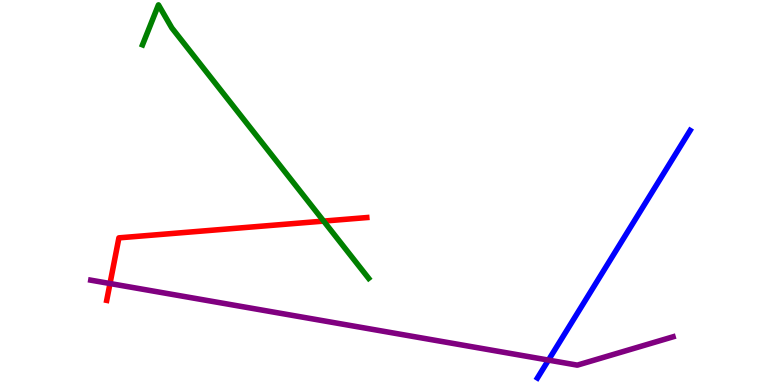[{'lines': ['blue', 'red'], 'intersections': []}, {'lines': ['green', 'red'], 'intersections': [{'x': 4.18, 'y': 4.26}]}, {'lines': ['purple', 'red'], 'intersections': [{'x': 1.42, 'y': 2.64}]}, {'lines': ['blue', 'green'], 'intersections': []}, {'lines': ['blue', 'purple'], 'intersections': [{'x': 7.08, 'y': 0.647}]}, {'lines': ['green', 'purple'], 'intersections': []}]